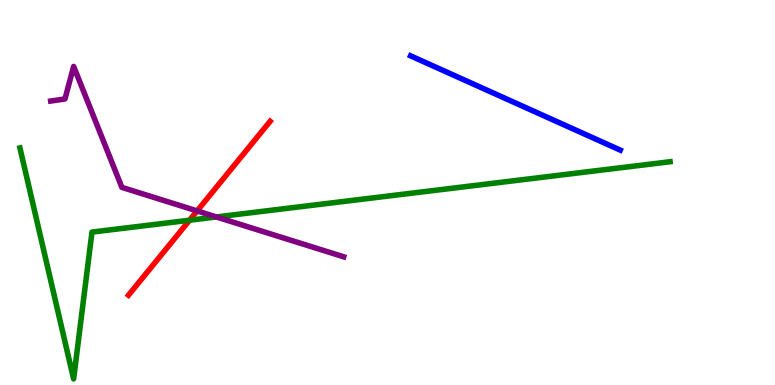[{'lines': ['blue', 'red'], 'intersections': []}, {'lines': ['green', 'red'], 'intersections': [{'x': 2.45, 'y': 4.28}]}, {'lines': ['purple', 'red'], 'intersections': [{'x': 2.54, 'y': 4.52}]}, {'lines': ['blue', 'green'], 'intersections': []}, {'lines': ['blue', 'purple'], 'intersections': []}, {'lines': ['green', 'purple'], 'intersections': [{'x': 2.79, 'y': 4.36}]}]